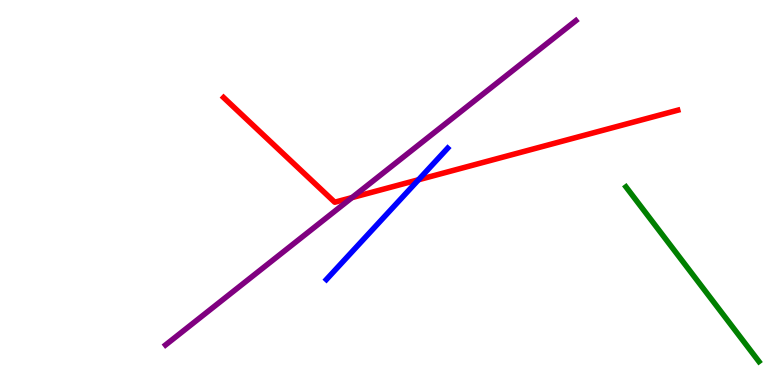[{'lines': ['blue', 'red'], 'intersections': [{'x': 5.4, 'y': 5.33}]}, {'lines': ['green', 'red'], 'intersections': []}, {'lines': ['purple', 'red'], 'intersections': [{'x': 4.54, 'y': 4.87}]}, {'lines': ['blue', 'green'], 'intersections': []}, {'lines': ['blue', 'purple'], 'intersections': []}, {'lines': ['green', 'purple'], 'intersections': []}]